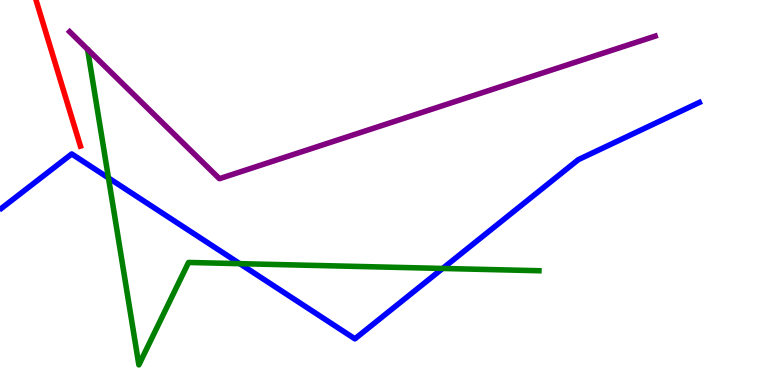[{'lines': ['blue', 'red'], 'intersections': []}, {'lines': ['green', 'red'], 'intersections': []}, {'lines': ['purple', 'red'], 'intersections': []}, {'lines': ['blue', 'green'], 'intersections': [{'x': 1.4, 'y': 5.38}, {'x': 3.09, 'y': 3.15}, {'x': 5.71, 'y': 3.03}]}, {'lines': ['blue', 'purple'], 'intersections': []}, {'lines': ['green', 'purple'], 'intersections': []}]